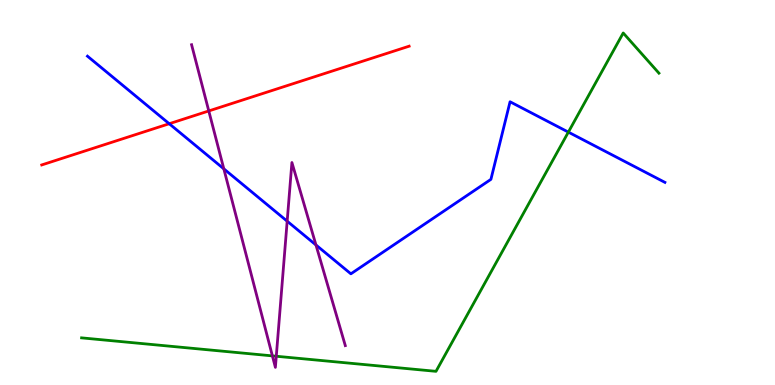[{'lines': ['blue', 'red'], 'intersections': [{'x': 2.18, 'y': 6.79}]}, {'lines': ['green', 'red'], 'intersections': []}, {'lines': ['purple', 'red'], 'intersections': [{'x': 2.69, 'y': 7.12}]}, {'lines': ['blue', 'green'], 'intersections': [{'x': 7.33, 'y': 6.57}]}, {'lines': ['blue', 'purple'], 'intersections': [{'x': 2.89, 'y': 5.61}, {'x': 3.71, 'y': 4.25}, {'x': 4.08, 'y': 3.64}]}, {'lines': ['green', 'purple'], 'intersections': [{'x': 3.51, 'y': 0.756}, {'x': 3.56, 'y': 0.747}]}]